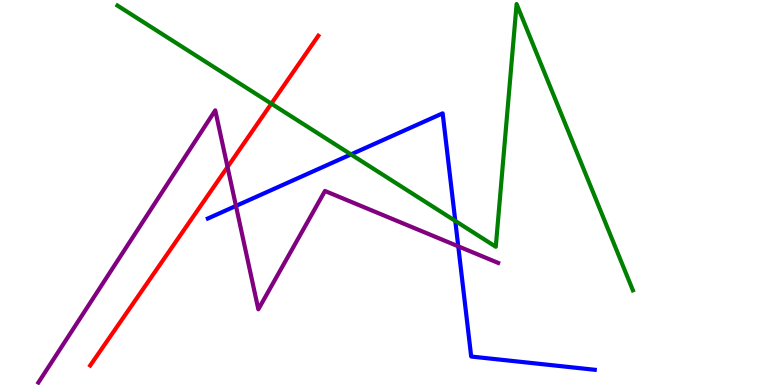[{'lines': ['blue', 'red'], 'intersections': []}, {'lines': ['green', 'red'], 'intersections': [{'x': 3.5, 'y': 7.31}]}, {'lines': ['purple', 'red'], 'intersections': [{'x': 2.94, 'y': 5.66}]}, {'lines': ['blue', 'green'], 'intersections': [{'x': 4.53, 'y': 5.99}, {'x': 5.87, 'y': 4.26}]}, {'lines': ['blue', 'purple'], 'intersections': [{'x': 3.04, 'y': 4.65}, {'x': 5.91, 'y': 3.6}]}, {'lines': ['green', 'purple'], 'intersections': []}]